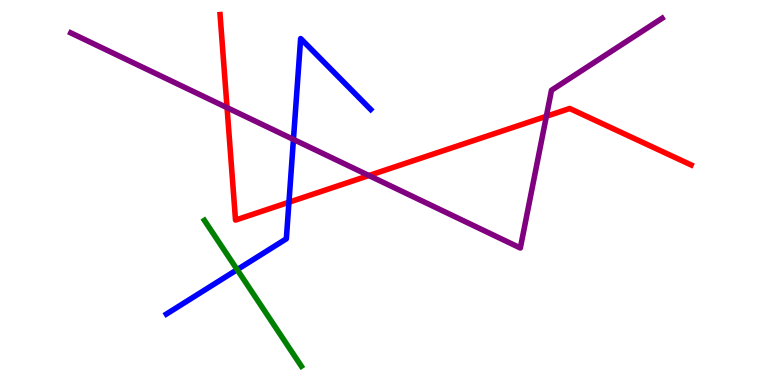[{'lines': ['blue', 'red'], 'intersections': [{'x': 3.73, 'y': 4.75}]}, {'lines': ['green', 'red'], 'intersections': []}, {'lines': ['purple', 'red'], 'intersections': [{'x': 2.93, 'y': 7.2}, {'x': 4.76, 'y': 5.44}, {'x': 7.05, 'y': 6.98}]}, {'lines': ['blue', 'green'], 'intersections': [{'x': 3.06, 'y': 3.0}]}, {'lines': ['blue', 'purple'], 'intersections': [{'x': 3.79, 'y': 6.38}]}, {'lines': ['green', 'purple'], 'intersections': []}]